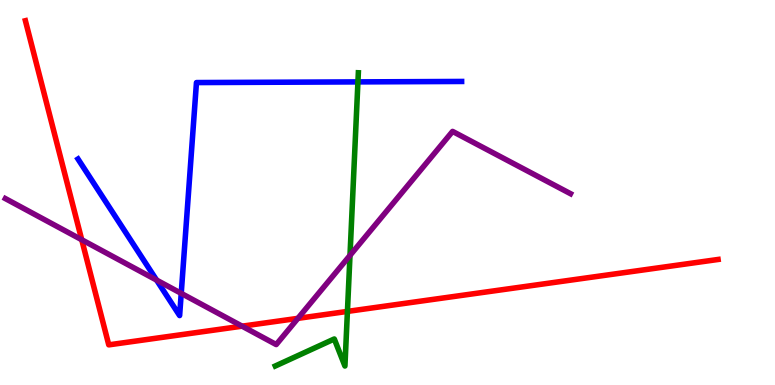[{'lines': ['blue', 'red'], 'intersections': []}, {'lines': ['green', 'red'], 'intersections': [{'x': 4.48, 'y': 1.91}]}, {'lines': ['purple', 'red'], 'intersections': [{'x': 1.05, 'y': 3.77}, {'x': 3.12, 'y': 1.53}, {'x': 3.84, 'y': 1.73}]}, {'lines': ['blue', 'green'], 'intersections': [{'x': 4.62, 'y': 7.87}]}, {'lines': ['blue', 'purple'], 'intersections': [{'x': 2.02, 'y': 2.73}, {'x': 2.34, 'y': 2.38}]}, {'lines': ['green', 'purple'], 'intersections': [{'x': 4.52, 'y': 3.37}]}]